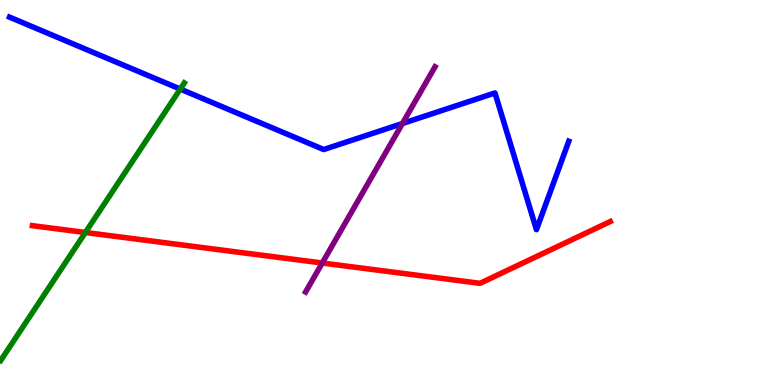[{'lines': ['blue', 'red'], 'intersections': []}, {'lines': ['green', 'red'], 'intersections': [{'x': 1.1, 'y': 3.96}]}, {'lines': ['purple', 'red'], 'intersections': [{'x': 4.16, 'y': 3.17}]}, {'lines': ['blue', 'green'], 'intersections': [{'x': 2.33, 'y': 7.69}]}, {'lines': ['blue', 'purple'], 'intersections': [{'x': 5.19, 'y': 6.79}]}, {'lines': ['green', 'purple'], 'intersections': []}]